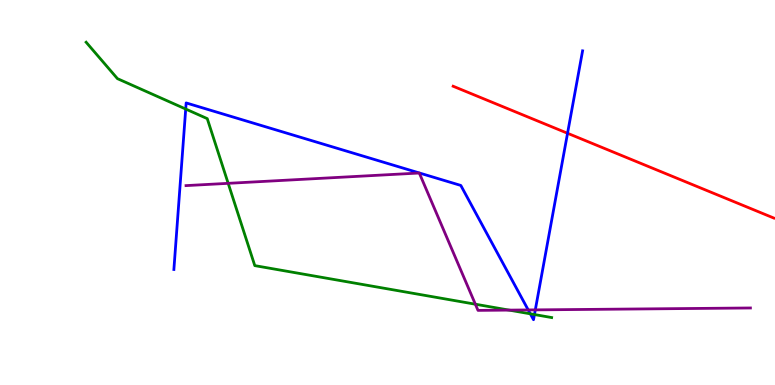[{'lines': ['blue', 'red'], 'intersections': [{'x': 7.32, 'y': 6.54}]}, {'lines': ['green', 'red'], 'intersections': []}, {'lines': ['purple', 'red'], 'intersections': []}, {'lines': ['blue', 'green'], 'intersections': [{'x': 2.4, 'y': 7.17}, {'x': 6.84, 'y': 1.85}, {'x': 6.9, 'y': 1.83}]}, {'lines': ['blue', 'purple'], 'intersections': [{'x': 6.82, 'y': 1.95}, {'x': 6.91, 'y': 1.95}]}, {'lines': ['green', 'purple'], 'intersections': [{'x': 2.94, 'y': 5.24}, {'x': 6.13, 'y': 2.1}, {'x': 6.57, 'y': 1.95}]}]